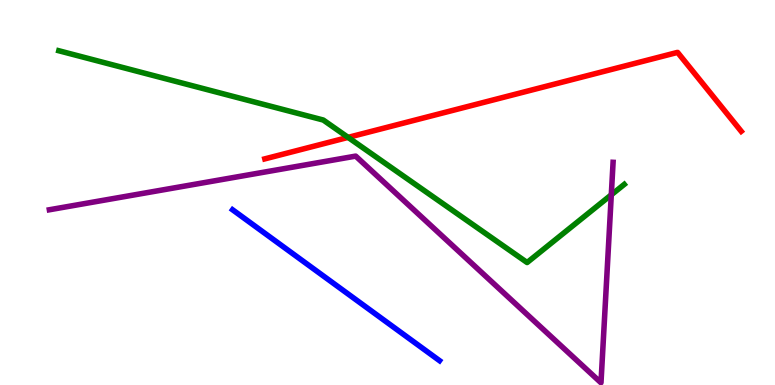[{'lines': ['blue', 'red'], 'intersections': []}, {'lines': ['green', 'red'], 'intersections': [{'x': 4.49, 'y': 6.43}]}, {'lines': ['purple', 'red'], 'intersections': []}, {'lines': ['blue', 'green'], 'intersections': []}, {'lines': ['blue', 'purple'], 'intersections': []}, {'lines': ['green', 'purple'], 'intersections': [{'x': 7.89, 'y': 4.94}]}]